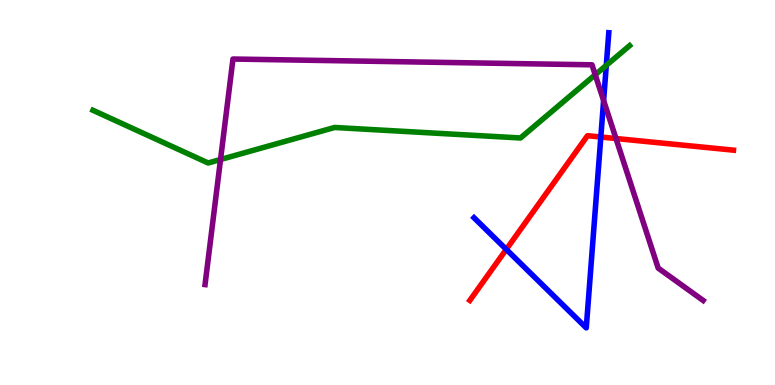[{'lines': ['blue', 'red'], 'intersections': [{'x': 6.53, 'y': 3.52}, {'x': 7.75, 'y': 6.44}]}, {'lines': ['green', 'red'], 'intersections': []}, {'lines': ['purple', 'red'], 'intersections': [{'x': 7.95, 'y': 6.4}]}, {'lines': ['blue', 'green'], 'intersections': [{'x': 7.82, 'y': 8.3}]}, {'lines': ['blue', 'purple'], 'intersections': [{'x': 7.79, 'y': 7.39}]}, {'lines': ['green', 'purple'], 'intersections': [{'x': 2.85, 'y': 5.86}, {'x': 7.68, 'y': 8.06}]}]